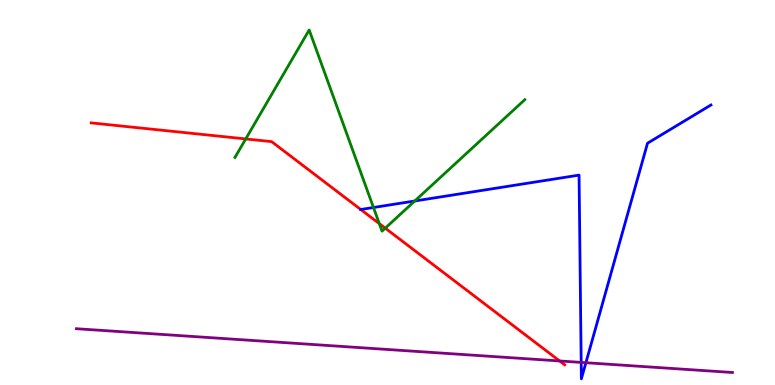[{'lines': ['blue', 'red'], 'intersections': [{'x': 4.65, 'y': 4.56}]}, {'lines': ['green', 'red'], 'intersections': [{'x': 3.17, 'y': 6.39}, {'x': 4.89, 'y': 4.19}, {'x': 4.97, 'y': 4.07}]}, {'lines': ['purple', 'red'], 'intersections': [{'x': 7.22, 'y': 0.624}]}, {'lines': ['blue', 'green'], 'intersections': [{'x': 4.82, 'y': 4.61}, {'x': 5.35, 'y': 4.78}]}, {'lines': ['blue', 'purple'], 'intersections': [{'x': 7.5, 'y': 0.587}, {'x': 7.56, 'y': 0.579}]}, {'lines': ['green', 'purple'], 'intersections': []}]